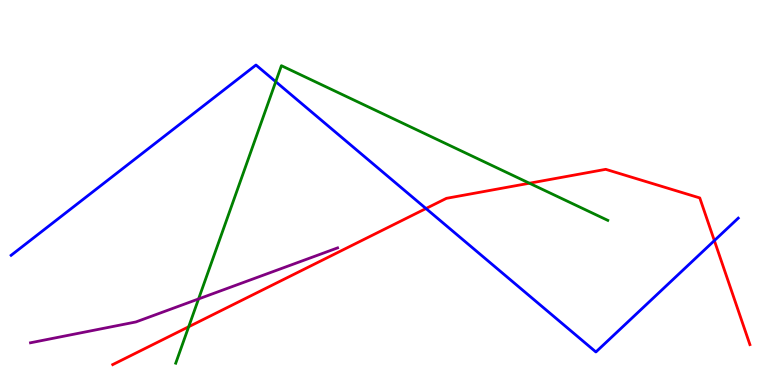[{'lines': ['blue', 'red'], 'intersections': [{'x': 5.5, 'y': 4.58}, {'x': 9.22, 'y': 3.75}]}, {'lines': ['green', 'red'], 'intersections': [{'x': 2.43, 'y': 1.51}, {'x': 6.83, 'y': 5.24}]}, {'lines': ['purple', 'red'], 'intersections': []}, {'lines': ['blue', 'green'], 'intersections': [{'x': 3.56, 'y': 7.88}]}, {'lines': ['blue', 'purple'], 'intersections': []}, {'lines': ['green', 'purple'], 'intersections': [{'x': 2.56, 'y': 2.24}]}]